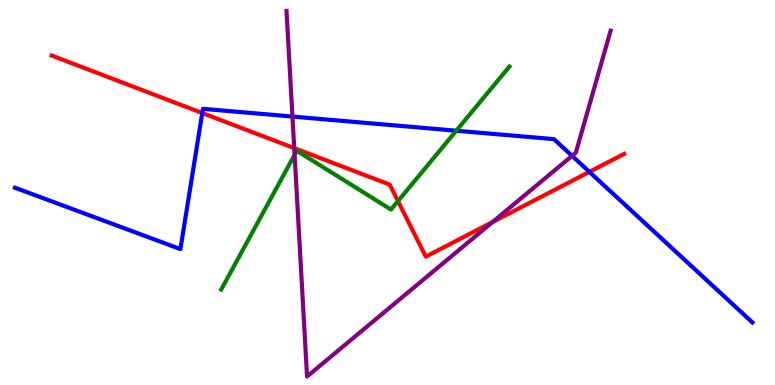[{'lines': ['blue', 'red'], 'intersections': [{'x': 2.61, 'y': 7.06}, {'x': 7.61, 'y': 5.54}]}, {'lines': ['green', 'red'], 'intersections': [{'x': 5.14, 'y': 4.78}]}, {'lines': ['purple', 'red'], 'intersections': [{'x': 3.8, 'y': 6.15}, {'x': 6.35, 'y': 4.23}]}, {'lines': ['blue', 'green'], 'intersections': [{'x': 5.89, 'y': 6.6}]}, {'lines': ['blue', 'purple'], 'intersections': [{'x': 3.77, 'y': 6.97}, {'x': 7.38, 'y': 5.95}]}, {'lines': ['green', 'purple'], 'intersections': [{'x': 3.8, 'y': 5.98}]}]